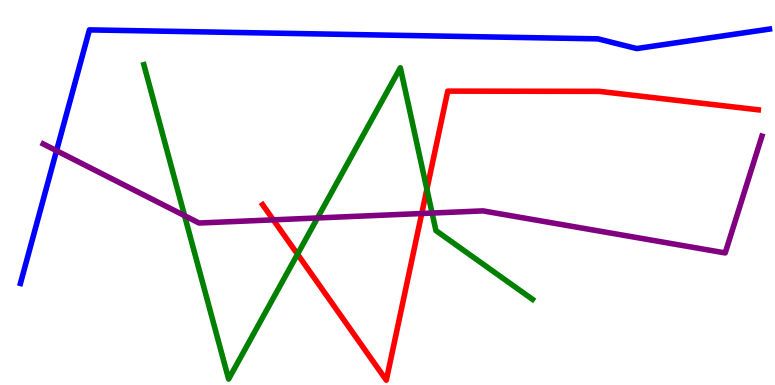[{'lines': ['blue', 'red'], 'intersections': []}, {'lines': ['green', 'red'], 'intersections': [{'x': 3.84, 'y': 3.4}, {'x': 5.51, 'y': 5.08}]}, {'lines': ['purple', 'red'], 'intersections': [{'x': 3.53, 'y': 4.29}, {'x': 5.44, 'y': 4.45}]}, {'lines': ['blue', 'green'], 'intersections': []}, {'lines': ['blue', 'purple'], 'intersections': [{'x': 0.73, 'y': 6.09}]}, {'lines': ['green', 'purple'], 'intersections': [{'x': 2.38, 'y': 4.4}, {'x': 4.1, 'y': 4.34}, {'x': 5.58, 'y': 4.47}]}]